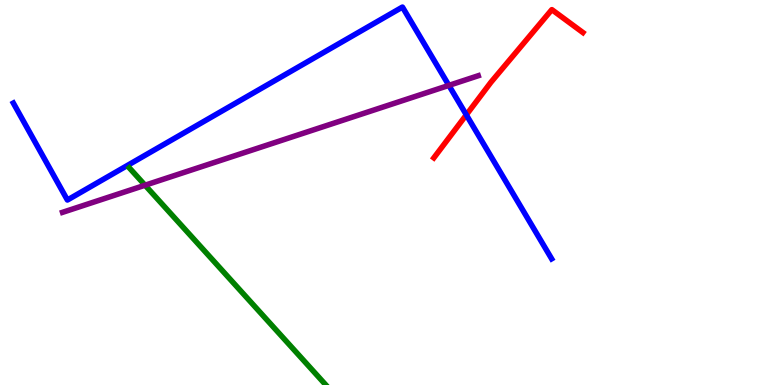[{'lines': ['blue', 'red'], 'intersections': [{'x': 6.02, 'y': 7.02}]}, {'lines': ['green', 'red'], 'intersections': []}, {'lines': ['purple', 'red'], 'intersections': []}, {'lines': ['blue', 'green'], 'intersections': []}, {'lines': ['blue', 'purple'], 'intersections': [{'x': 5.79, 'y': 7.78}]}, {'lines': ['green', 'purple'], 'intersections': [{'x': 1.87, 'y': 5.19}]}]